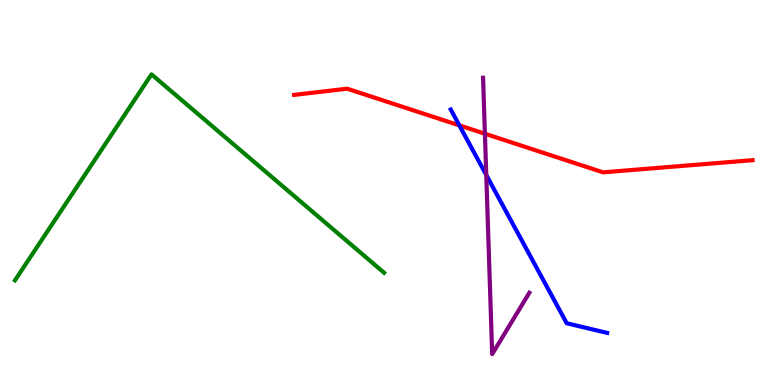[{'lines': ['blue', 'red'], 'intersections': [{'x': 5.93, 'y': 6.74}]}, {'lines': ['green', 'red'], 'intersections': []}, {'lines': ['purple', 'red'], 'intersections': [{'x': 6.26, 'y': 6.53}]}, {'lines': ['blue', 'green'], 'intersections': []}, {'lines': ['blue', 'purple'], 'intersections': [{'x': 6.27, 'y': 5.45}]}, {'lines': ['green', 'purple'], 'intersections': []}]